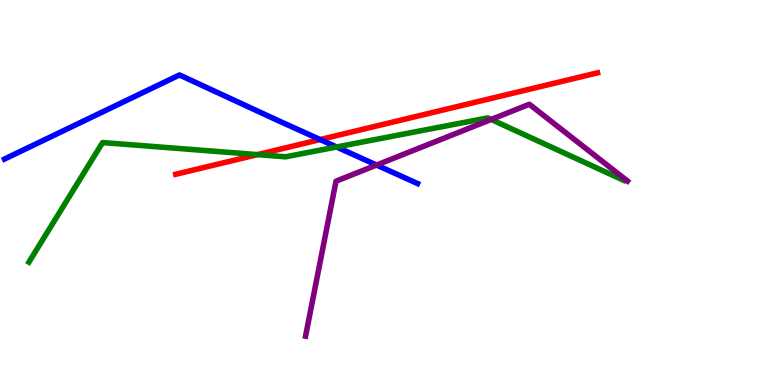[{'lines': ['blue', 'red'], 'intersections': [{'x': 4.13, 'y': 6.38}]}, {'lines': ['green', 'red'], 'intersections': [{'x': 3.32, 'y': 5.98}]}, {'lines': ['purple', 'red'], 'intersections': []}, {'lines': ['blue', 'green'], 'intersections': [{'x': 4.34, 'y': 6.18}]}, {'lines': ['blue', 'purple'], 'intersections': [{'x': 4.86, 'y': 5.71}]}, {'lines': ['green', 'purple'], 'intersections': [{'x': 6.34, 'y': 6.9}]}]